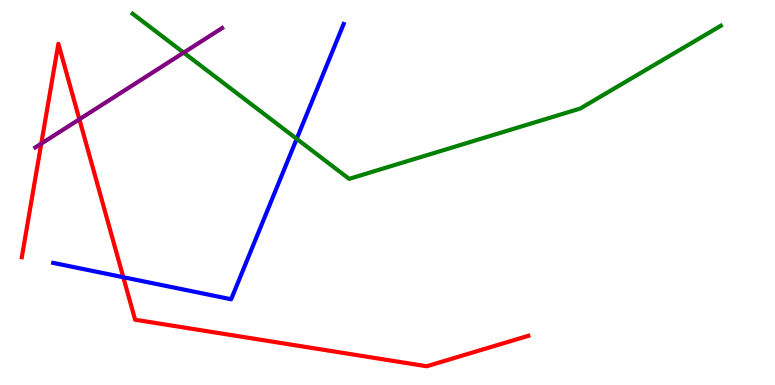[{'lines': ['blue', 'red'], 'intersections': [{'x': 1.59, 'y': 2.8}]}, {'lines': ['green', 'red'], 'intersections': []}, {'lines': ['purple', 'red'], 'intersections': [{'x': 0.532, 'y': 6.27}, {'x': 1.02, 'y': 6.9}]}, {'lines': ['blue', 'green'], 'intersections': [{'x': 3.83, 'y': 6.39}]}, {'lines': ['blue', 'purple'], 'intersections': []}, {'lines': ['green', 'purple'], 'intersections': [{'x': 2.37, 'y': 8.63}]}]